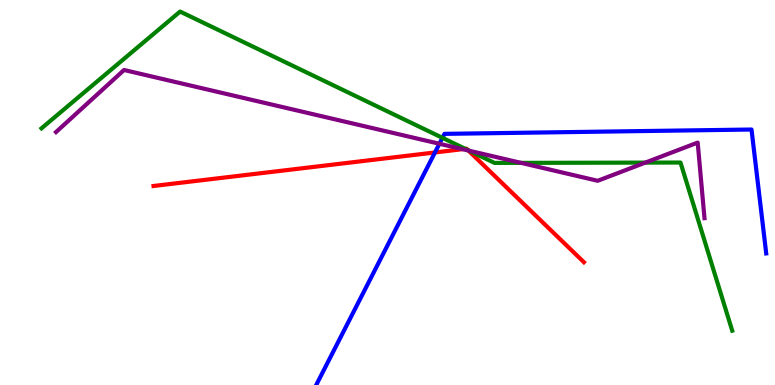[{'lines': ['blue', 'red'], 'intersections': [{'x': 5.61, 'y': 6.04}]}, {'lines': ['green', 'red'], 'intersections': [{'x': 6.0, 'y': 6.13}, {'x': 6.04, 'y': 6.1}]}, {'lines': ['purple', 'red'], 'intersections': [{'x': 5.97, 'y': 6.13}, {'x': 6.04, 'y': 6.09}]}, {'lines': ['blue', 'green'], 'intersections': [{'x': 5.71, 'y': 6.42}]}, {'lines': ['blue', 'purple'], 'intersections': [{'x': 5.67, 'y': 6.27}]}, {'lines': ['green', 'purple'], 'intersections': [{'x': 6.05, 'y': 6.08}, {'x': 6.72, 'y': 5.77}, {'x': 8.33, 'y': 5.78}]}]